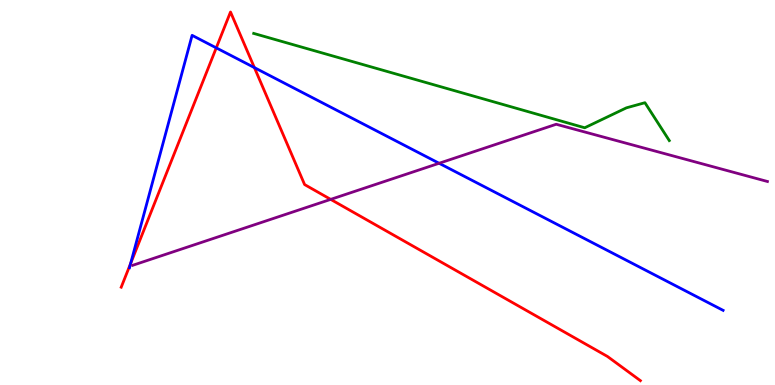[{'lines': ['blue', 'red'], 'intersections': [{'x': 1.69, 'y': 3.16}, {'x': 2.79, 'y': 8.76}, {'x': 3.28, 'y': 8.24}]}, {'lines': ['green', 'red'], 'intersections': []}, {'lines': ['purple', 'red'], 'intersections': [{'x': 4.27, 'y': 4.82}]}, {'lines': ['blue', 'green'], 'intersections': []}, {'lines': ['blue', 'purple'], 'intersections': [{'x': 5.67, 'y': 5.76}]}, {'lines': ['green', 'purple'], 'intersections': []}]